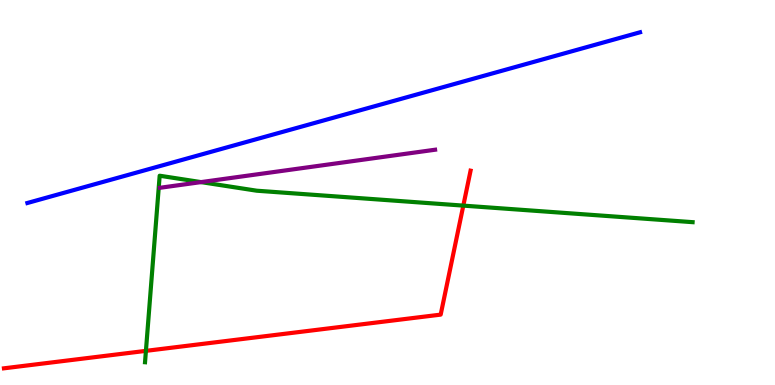[{'lines': ['blue', 'red'], 'intersections': []}, {'lines': ['green', 'red'], 'intersections': [{'x': 1.88, 'y': 0.887}, {'x': 5.98, 'y': 4.66}]}, {'lines': ['purple', 'red'], 'intersections': []}, {'lines': ['blue', 'green'], 'intersections': []}, {'lines': ['blue', 'purple'], 'intersections': []}, {'lines': ['green', 'purple'], 'intersections': [{'x': 2.59, 'y': 5.27}]}]